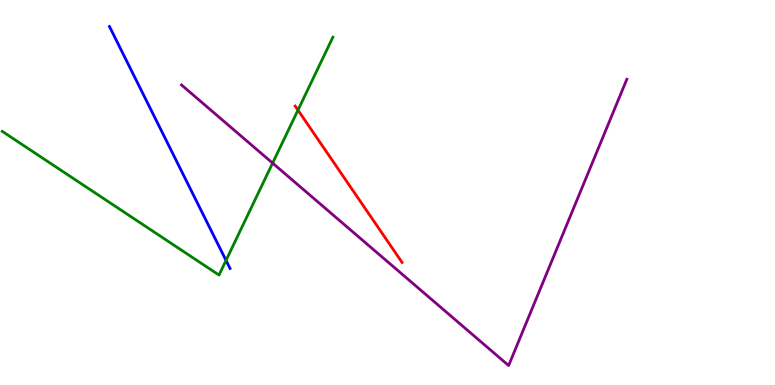[{'lines': ['blue', 'red'], 'intersections': []}, {'lines': ['green', 'red'], 'intersections': [{'x': 3.84, 'y': 7.14}]}, {'lines': ['purple', 'red'], 'intersections': []}, {'lines': ['blue', 'green'], 'intersections': [{'x': 2.92, 'y': 3.24}]}, {'lines': ['blue', 'purple'], 'intersections': []}, {'lines': ['green', 'purple'], 'intersections': [{'x': 3.52, 'y': 5.76}]}]